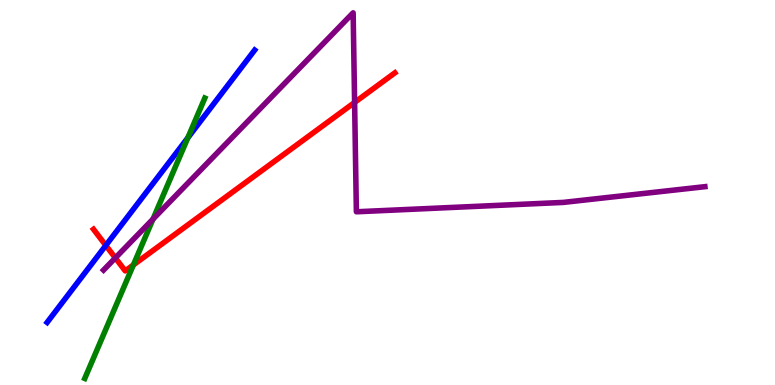[{'lines': ['blue', 'red'], 'intersections': [{'x': 1.37, 'y': 3.63}]}, {'lines': ['green', 'red'], 'intersections': [{'x': 1.72, 'y': 3.12}]}, {'lines': ['purple', 'red'], 'intersections': [{'x': 1.49, 'y': 3.3}, {'x': 4.58, 'y': 7.34}]}, {'lines': ['blue', 'green'], 'intersections': [{'x': 2.42, 'y': 6.42}]}, {'lines': ['blue', 'purple'], 'intersections': []}, {'lines': ['green', 'purple'], 'intersections': [{'x': 1.97, 'y': 4.31}]}]